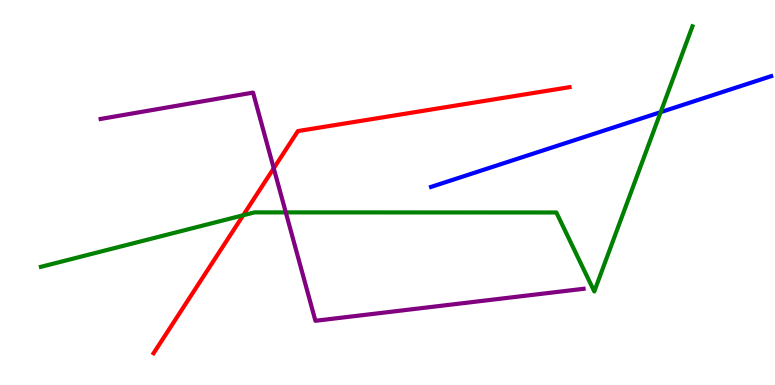[{'lines': ['blue', 'red'], 'intersections': []}, {'lines': ['green', 'red'], 'intersections': [{'x': 3.14, 'y': 4.41}]}, {'lines': ['purple', 'red'], 'intersections': [{'x': 3.53, 'y': 5.63}]}, {'lines': ['blue', 'green'], 'intersections': [{'x': 8.52, 'y': 7.09}]}, {'lines': ['blue', 'purple'], 'intersections': []}, {'lines': ['green', 'purple'], 'intersections': [{'x': 3.69, 'y': 4.48}]}]